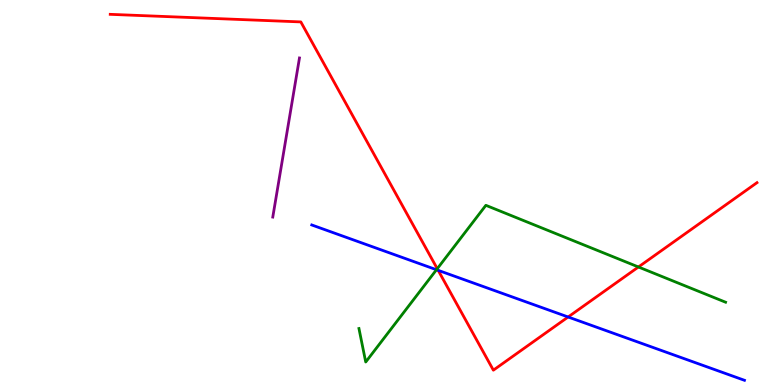[{'lines': ['blue', 'red'], 'intersections': [{'x': 5.65, 'y': 2.98}, {'x': 7.33, 'y': 1.77}]}, {'lines': ['green', 'red'], 'intersections': [{'x': 5.64, 'y': 3.02}, {'x': 8.24, 'y': 3.07}]}, {'lines': ['purple', 'red'], 'intersections': []}, {'lines': ['blue', 'green'], 'intersections': [{'x': 5.63, 'y': 2.99}]}, {'lines': ['blue', 'purple'], 'intersections': []}, {'lines': ['green', 'purple'], 'intersections': []}]